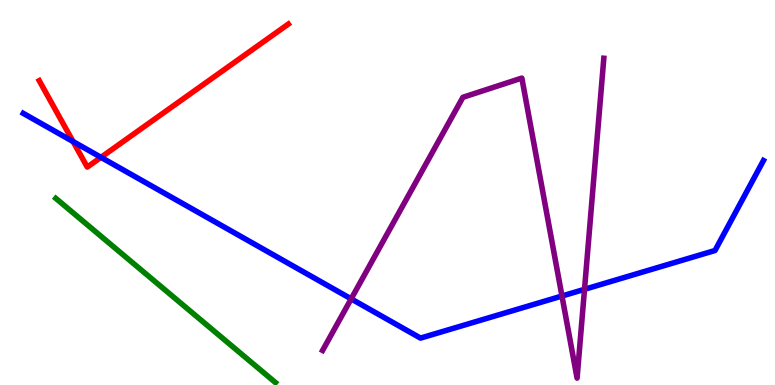[{'lines': ['blue', 'red'], 'intersections': [{'x': 0.943, 'y': 6.32}, {'x': 1.3, 'y': 5.91}]}, {'lines': ['green', 'red'], 'intersections': []}, {'lines': ['purple', 'red'], 'intersections': []}, {'lines': ['blue', 'green'], 'intersections': []}, {'lines': ['blue', 'purple'], 'intersections': [{'x': 4.53, 'y': 2.24}, {'x': 7.25, 'y': 2.31}, {'x': 7.54, 'y': 2.49}]}, {'lines': ['green', 'purple'], 'intersections': []}]